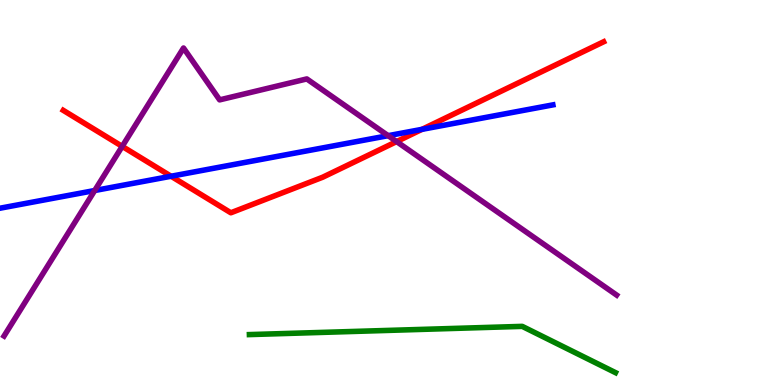[{'lines': ['blue', 'red'], 'intersections': [{'x': 2.21, 'y': 5.42}, {'x': 5.45, 'y': 6.64}]}, {'lines': ['green', 'red'], 'intersections': []}, {'lines': ['purple', 'red'], 'intersections': [{'x': 1.58, 'y': 6.2}, {'x': 5.12, 'y': 6.32}]}, {'lines': ['blue', 'green'], 'intersections': []}, {'lines': ['blue', 'purple'], 'intersections': [{'x': 1.22, 'y': 5.05}, {'x': 5.01, 'y': 6.48}]}, {'lines': ['green', 'purple'], 'intersections': []}]